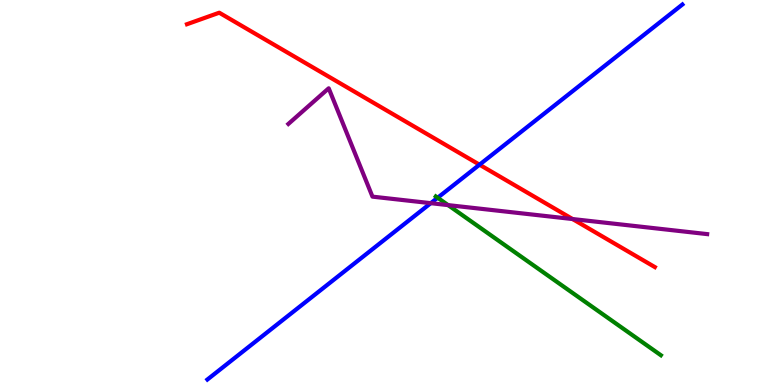[{'lines': ['blue', 'red'], 'intersections': [{'x': 6.19, 'y': 5.72}]}, {'lines': ['green', 'red'], 'intersections': []}, {'lines': ['purple', 'red'], 'intersections': [{'x': 7.39, 'y': 4.31}]}, {'lines': ['blue', 'green'], 'intersections': [{'x': 5.65, 'y': 4.86}]}, {'lines': ['blue', 'purple'], 'intersections': [{'x': 5.56, 'y': 4.72}]}, {'lines': ['green', 'purple'], 'intersections': [{'x': 5.78, 'y': 4.67}]}]